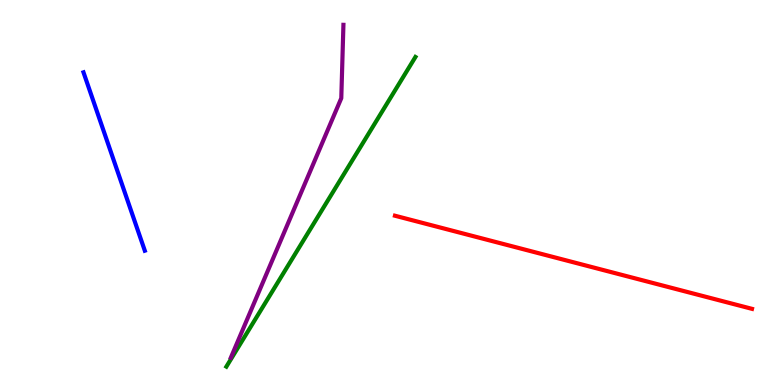[{'lines': ['blue', 'red'], 'intersections': []}, {'lines': ['green', 'red'], 'intersections': []}, {'lines': ['purple', 'red'], 'intersections': []}, {'lines': ['blue', 'green'], 'intersections': []}, {'lines': ['blue', 'purple'], 'intersections': []}, {'lines': ['green', 'purple'], 'intersections': []}]